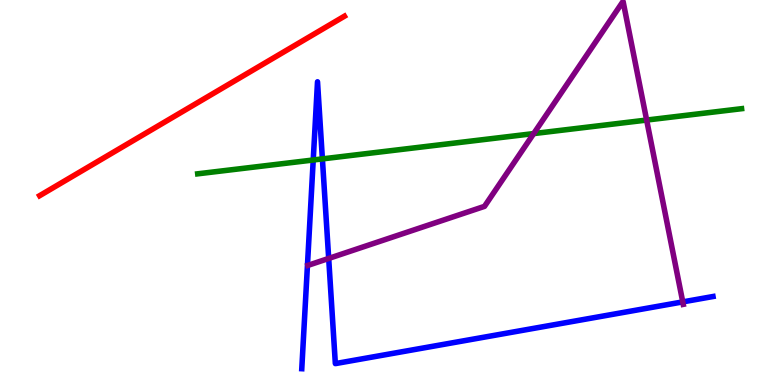[{'lines': ['blue', 'red'], 'intersections': []}, {'lines': ['green', 'red'], 'intersections': []}, {'lines': ['purple', 'red'], 'intersections': []}, {'lines': ['blue', 'green'], 'intersections': [{'x': 4.04, 'y': 5.84}, {'x': 4.16, 'y': 5.87}]}, {'lines': ['blue', 'purple'], 'intersections': [{'x': 4.24, 'y': 3.29}, {'x': 8.81, 'y': 2.16}]}, {'lines': ['green', 'purple'], 'intersections': [{'x': 6.89, 'y': 6.53}, {'x': 8.34, 'y': 6.88}]}]